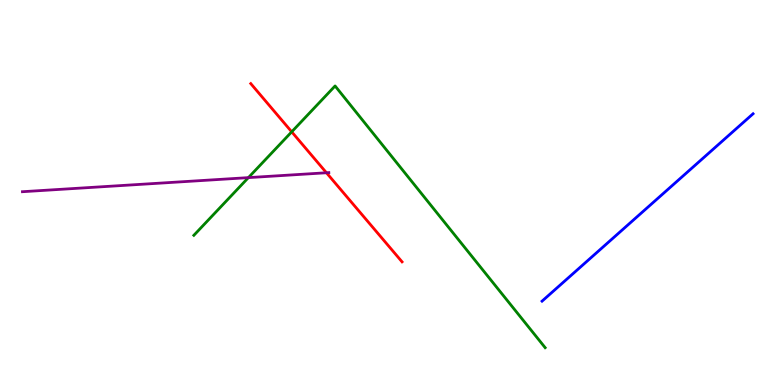[{'lines': ['blue', 'red'], 'intersections': []}, {'lines': ['green', 'red'], 'intersections': [{'x': 3.76, 'y': 6.58}]}, {'lines': ['purple', 'red'], 'intersections': [{'x': 4.21, 'y': 5.51}]}, {'lines': ['blue', 'green'], 'intersections': []}, {'lines': ['blue', 'purple'], 'intersections': []}, {'lines': ['green', 'purple'], 'intersections': [{'x': 3.21, 'y': 5.39}]}]